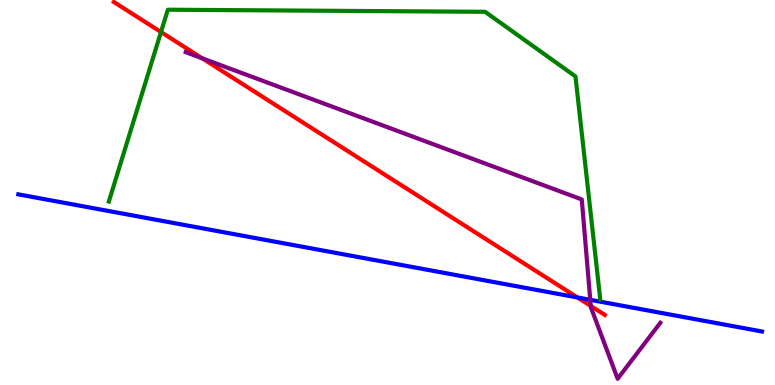[{'lines': ['blue', 'red'], 'intersections': [{'x': 7.45, 'y': 2.27}]}, {'lines': ['green', 'red'], 'intersections': [{'x': 2.08, 'y': 9.17}]}, {'lines': ['purple', 'red'], 'intersections': [{'x': 2.61, 'y': 8.49}, {'x': 7.62, 'y': 2.05}]}, {'lines': ['blue', 'green'], 'intersections': []}, {'lines': ['blue', 'purple'], 'intersections': [{'x': 7.62, 'y': 2.21}]}, {'lines': ['green', 'purple'], 'intersections': []}]